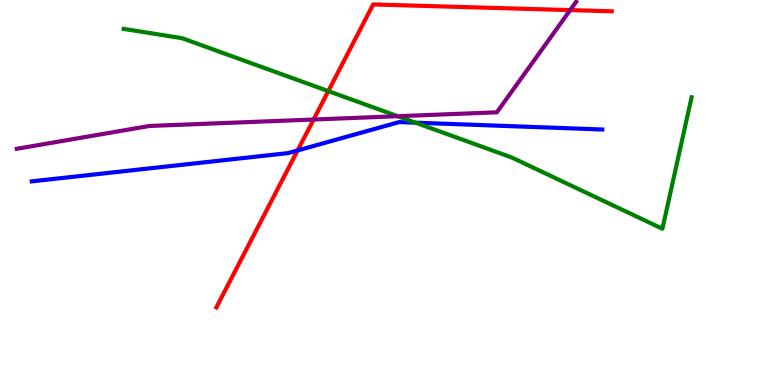[{'lines': ['blue', 'red'], 'intersections': [{'x': 3.84, 'y': 6.09}]}, {'lines': ['green', 'red'], 'intersections': [{'x': 4.24, 'y': 7.63}]}, {'lines': ['purple', 'red'], 'intersections': [{'x': 4.05, 'y': 6.9}, {'x': 7.36, 'y': 9.74}]}, {'lines': ['blue', 'green'], 'intersections': [{'x': 5.36, 'y': 6.81}]}, {'lines': ['blue', 'purple'], 'intersections': []}, {'lines': ['green', 'purple'], 'intersections': [{'x': 5.13, 'y': 6.98}]}]